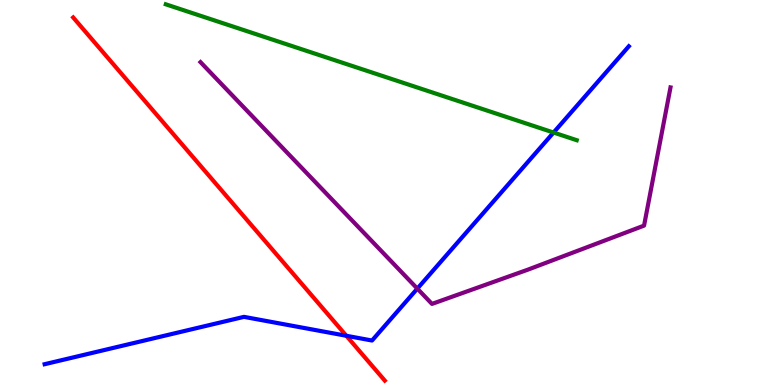[{'lines': ['blue', 'red'], 'intersections': [{'x': 4.47, 'y': 1.28}]}, {'lines': ['green', 'red'], 'intersections': []}, {'lines': ['purple', 'red'], 'intersections': []}, {'lines': ['blue', 'green'], 'intersections': [{'x': 7.14, 'y': 6.56}]}, {'lines': ['blue', 'purple'], 'intersections': [{'x': 5.38, 'y': 2.5}]}, {'lines': ['green', 'purple'], 'intersections': []}]